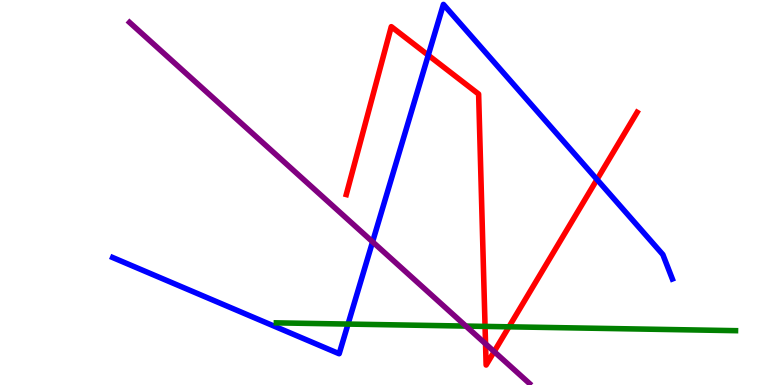[{'lines': ['blue', 'red'], 'intersections': [{'x': 5.53, 'y': 8.57}, {'x': 7.7, 'y': 5.34}]}, {'lines': ['green', 'red'], 'intersections': [{'x': 6.26, 'y': 1.52}, {'x': 6.57, 'y': 1.51}]}, {'lines': ['purple', 'red'], 'intersections': [{'x': 6.27, 'y': 1.07}, {'x': 6.38, 'y': 0.868}]}, {'lines': ['blue', 'green'], 'intersections': [{'x': 4.49, 'y': 1.58}]}, {'lines': ['blue', 'purple'], 'intersections': [{'x': 4.81, 'y': 3.72}]}, {'lines': ['green', 'purple'], 'intersections': [{'x': 6.01, 'y': 1.53}]}]